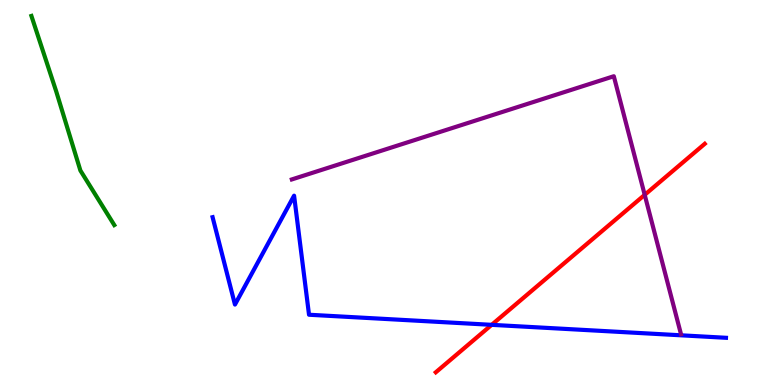[{'lines': ['blue', 'red'], 'intersections': [{'x': 6.34, 'y': 1.56}]}, {'lines': ['green', 'red'], 'intersections': []}, {'lines': ['purple', 'red'], 'intersections': [{'x': 8.32, 'y': 4.94}]}, {'lines': ['blue', 'green'], 'intersections': []}, {'lines': ['blue', 'purple'], 'intersections': []}, {'lines': ['green', 'purple'], 'intersections': []}]